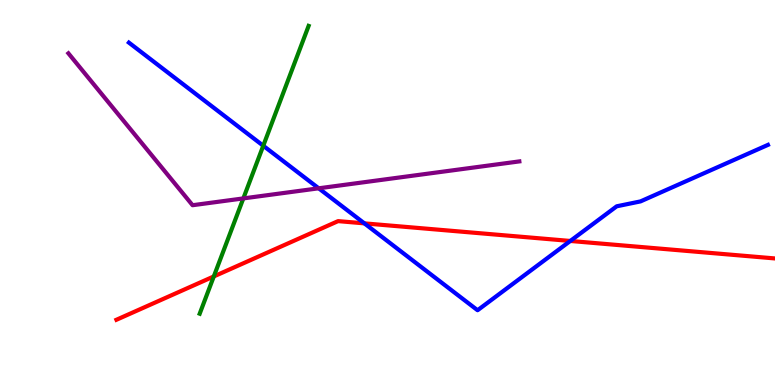[{'lines': ['blue', 'red'], 'intersections': [{'x': 4.7, 'y': 4.2}, {'x': 7.36, 'y': 3.74}]}, {'lines': ['green', 'red'], 'intersections': [{'x': 2.76, 'y': 2.82}]}, {'lines': ['purple', 'red'], 'intersections': []}, {'lines': ['blue', 'green'], 'intersections': [{'x': 3.4, 'y': 6.21}]}, {'lines': ['blue', 'purple'], 'intersections': [{'x': 4.11, 'y': 5.11}]}, {'lines': ['green', 'purple'], 'intersections': [{'x': 3.14, 'y': 4.85}]}]